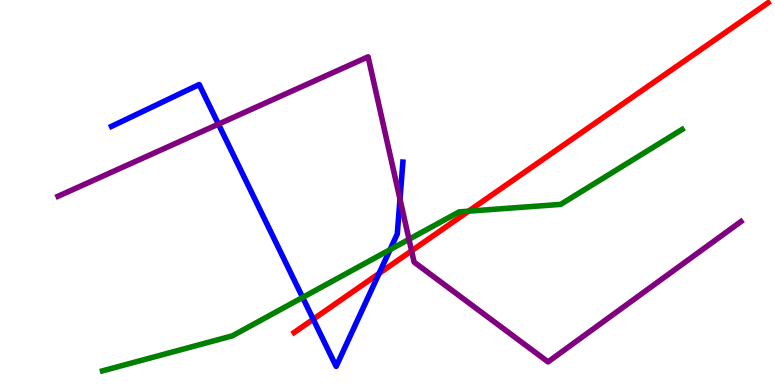[{'lines': ['blue', 'red'], 'intersections': [{'x': 4.04, 'y': 1.71}, {'x': 4.89, 'y': 2.9}]}, {'lines': ['green', 'red'], 'intersections': [{'x': 6.05, 'y': 4.52}]}, {'lines': ['purple', 'red'], 'intersections': [{'x': 5.31, 'y': 3.48}]}, {'lines': ['blue', 'green'], 'intersections': [{'x': 3.9, 'y': 2.27}, {'x': 5.03, 'y': 3.52}]}, {'lines': ['blue', 'purple'], 'intersections': [{'x': 2.82, 'y': 6.78}, {'x': 5.16, 'y': 4.83}]}, {'lines': ['green', 'purple'], 'intersections': [{'x': 5.28, 'y': 3.78}]}]